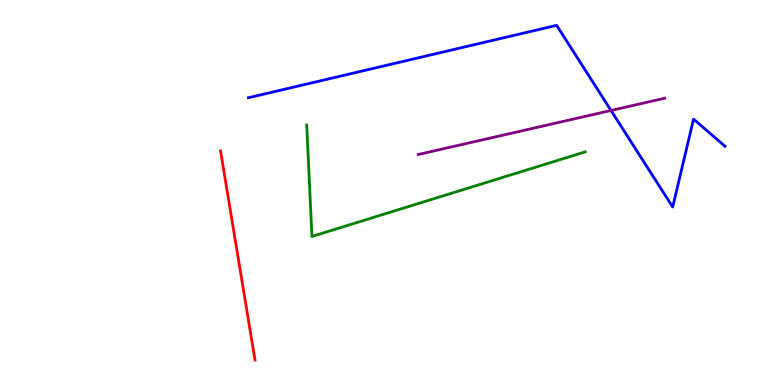[{'lines': ['blue', 'red'], 'intersections': []}, {'lines': ['green', 'red'], 'intersections': []}, {'lines': ['purple', 'red'], 'intersections': []}, {'lines': ['blue', 'green'], 'intersections': []}, {'lines': ['blue', 'purple'], 'intersections': [{'x': 7.88, 'y': 7.13}]}, {'lines': ['green', 'purple'], 'intersections': []}]